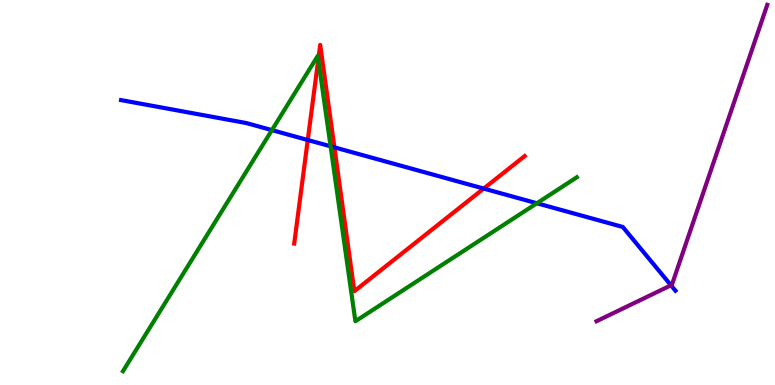[{'lines': ['blue', 'red'], 'intersections': [{'x': 3.97, 'y': 6.36}, {'x': 4.31, 'y': 6.17}, {'x': 6.24, 'y': 5.1}]}, {'lines': ['green', 'red'], 'intersections': [{'x': 4.11, 'y': 8.45}]}, {'lines': ['purple', 'red'], 'intersections': []}, {'lines': ['blue', 'green'], 'intersections': [{'x': 3.51, 'y': 6.62}, {'x': 4.27, 'y': 6.2}, {'x': 6.93, 'y': 4.72}]}, {'lines': ['blue', 'purple'], 'intersections': [{'x': 8.66, 'y': 2.59}]}, {'lines': ['green', 'purple'], 'intersections': []}]